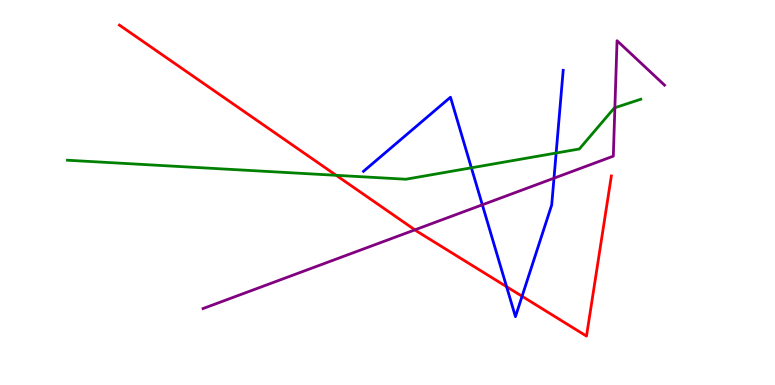[{'lines': ['blue', 'red'], 'intersections': [{'x': 6.54, 'y': 2.55}, {'x': 6.74, 'y': 2.3}]}, {'lines': ['green', 'red'], 'intersections': [{'x': 4.34, 'y': 5.45}]}, {'lines': ['purple', 'red'], 'intersections': [{'x': 5.35, 'y': 4.03}]}, {'lines': ['blue', 'green'], 'intersections': [{'x': 6.08, 'y': 5.64}, {'x': 7.18, 'y': 6.03}]}, {'lines': ['blue', 'purple'], 'intersections': [{'x': 6.22, 'y': 4.68}, {'x': 7.15, 'y': 5.37}]}, {'lines': ['green', 'purple'], 'intersections': [{'x': 7.93, 'y': 7.2}]}]